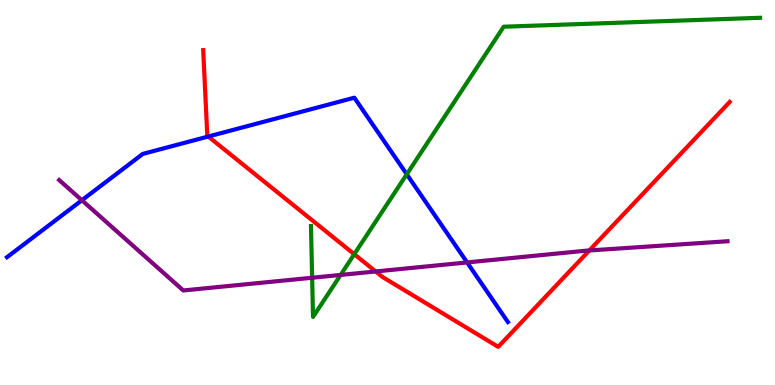[{'lines': ['blue', 'red'], 'intersections': [{'x': 2.69, 'y': 6.45}]}, {'lines': ['green', 'red'], 'intersections': [{'x': 4.57, 'y': 3.4}]}, {'lines': ['purple', 'red'], 'intersections': [{'x': 4.85, 'y': 2.95}, {'x': 7.6, 'y': 3.49}]}, {'lines': ['blue', 'green'], 'intersections': [{'x': 5.25, 'y': 5.47}]}, {'lines': ['blue', 'purple'], 'intersections': [{'x': 1.06, 'y': 4.8}, {'x': 6.03, 'y': 3.18}]}, {'lines': ['green', 'purple'], 'intersections': [{'x': 4.03, 'y': 2.79}, {'x': 4.4, 'y': 2.86}]}]